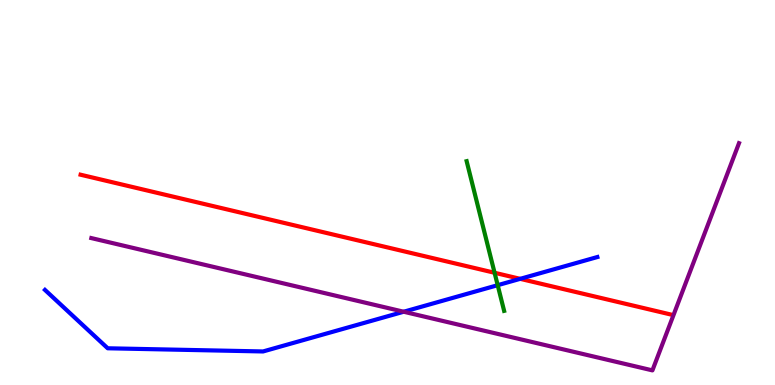[{'lines': ['blue', 'red'], 'intersections': [{'x': 6.71, 'y': 2.76}]}, {'lines': ['green', 'red'], 'intersections': [{'x': 6.38, 'y': 2.91}]}, {'lines': ['purple', 'red'], 'intersections': []}, {'lines': ['blue', 'green'], 'intersections': [{'x': 6.42, 'y': 2.59}]}, {'lines': ['blue', 'purple'], 'intersections': [{'x': 5.21, 'y': 1.9}]}, {'lines': ['green', 'purple'], 'intersections': []}]